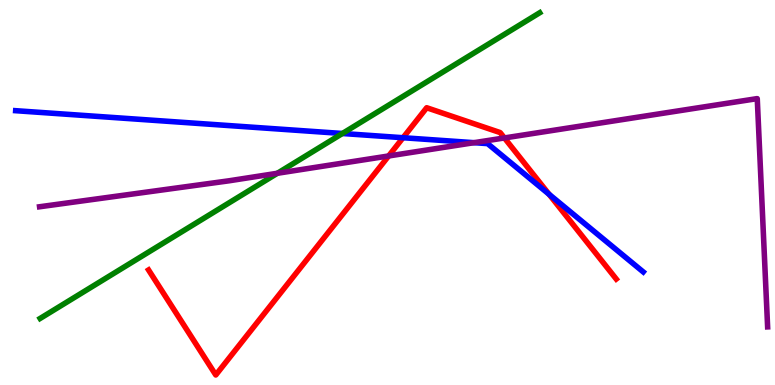[{'lines': ['blue', 'red'], 'intersections': [{'x': 5.2, 'y': 6.42}, {'x': 7.08, 'y': 4.95}]}, {'lines': ['green', 'red'], 'intersections': []}, {'lines': ['purple', 'red'], 'intersections': [{'x': 5.01, 'y': 5.95}, {'x': 6.51, 'y': 6.42}]}, {'lines': ['blue', 'green'], 'intersections': [{'x': 4.42, 'y': 6.53}]}, {'lines': ['blue', 'purple'], 'intersections': [{'x': 6.12, 'y': 6.29}]}, {'lines': ['green', 'purple'], 'intersections': [{'x': 3.58, 'y': 5.5}]}]